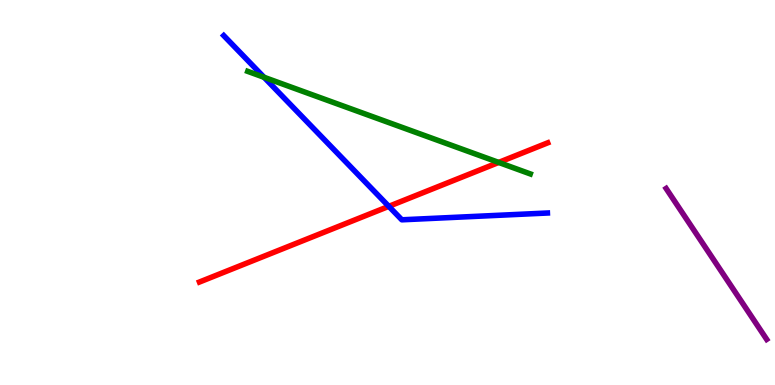[{'lines': ['blue', 'red'], 'intersections': [{'x': 5.02, 'y': 4.64}]}, {'lines': ['green', 'red'], 'intersections': [{'x': 6.43, 'y': 5.78}]}, {'lines': ['purple', 'red'], 'intersections': []}, {'lines': ['blue', 'green'], 'intersections': [{'x': 3.41, 'y': 7.99}]}, {'lines': ['blue', 'purple'], 'intersections': []}, {'lines': ['green', 'purple'], 'intersections': []}]